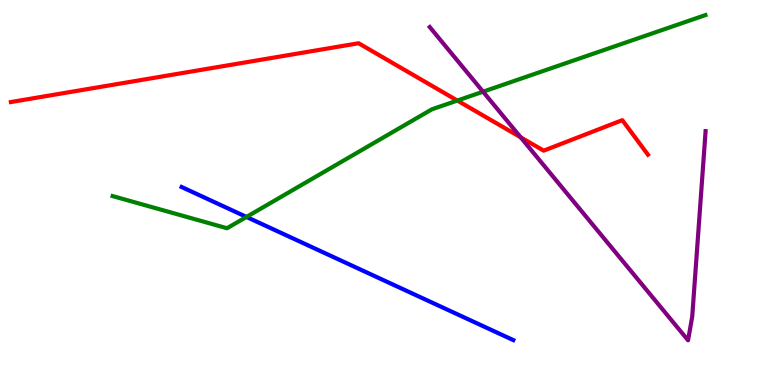[{'lines': ['blue', 'red'], 'intersections': []}, {'lines': ['green', 'red'], 'intersections': [{'x': 5.9, 'y': 7.39}]}, {'lines': ['purple', 'red'], 'intersections': [{'x': 6.72, 'y': 6.43}]}, {'lines': ['blue', 'green'], 'intersections': [{'x': 3.18, 'y': 4.37}]}, {'lines': ['blue', 'purple'], 'intersections': []}, {'lines': ['green', 'purple'], 'intersections': [{'x': 6.23, 'y': 7.62}]}]